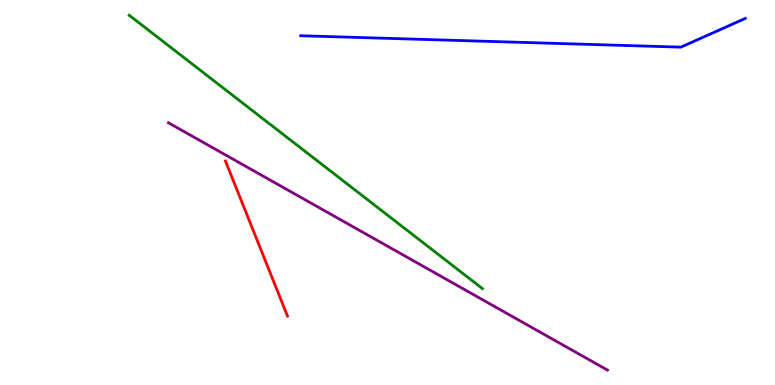[{'lines': ['blue', 'red'], 'intersections': []}, {'lines': ['green', 'red'], 'intersections': []}, {'lines': ['purple', 'red'], 'intersections': []}, {'lines': ['blue', 'green'], 'intersections': []}, {'lines': ['blue', 'purple'], 'intersections': []}, {'lines': ['green', 'purple'], 'intersections': []}]